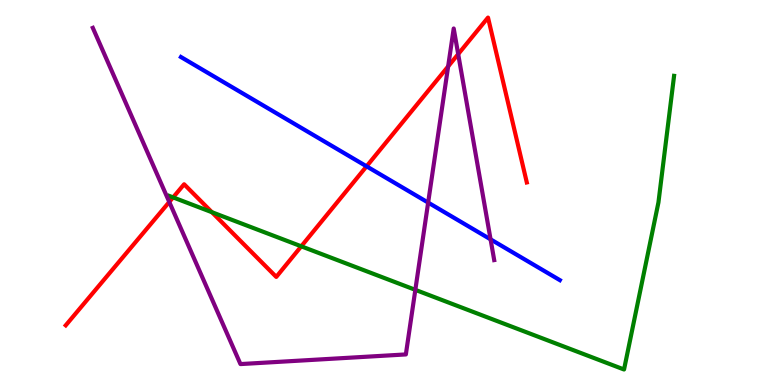[{'lines': ['blue', 'red'], 'intersections': [{'x': 4.73, 'y': 5.68}]}, {'lines': ['green', 'red'], 'intersections': [{'x': 2.23, 'y': 4.87}, {'x': 2.73, 'y': 4.49}, {'x': 3.89, 'y': 3.6}]}, {'lines': ['purple', 'red'], 'intersections': [{'x': 2.18, 'y': 4.75}, {'x': 5.78, 'y': 8.27}, {'x': 5.91, 'y': 8.59}]}, {'lines': ['blue', 'green'], 'intersections': []}, {'lines': ['blue', 'purple'], 'intersections': [{'x': 5.52, 'y': 4.74}, {'x': 6.33, 'y': 3.78}]}, {'lines': ['green', 'purple'], 'intersections': [{'x': 5.36, 'y': 2.47}]}]